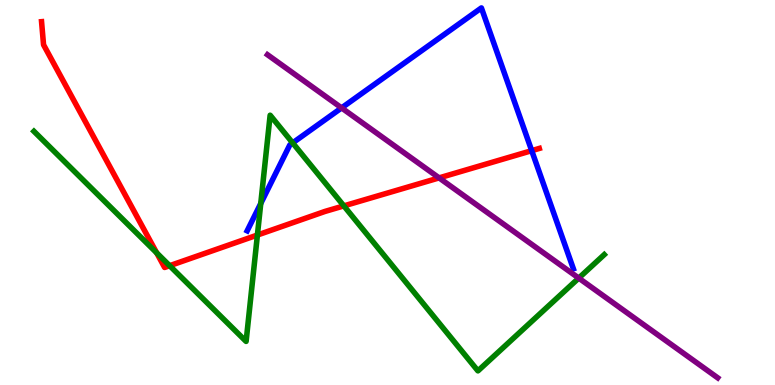[{'lines': ['blue', 'red'], 'intersections': [{'x': 6.86, 'y': 6.09}]}, {'lines': ['green', 'red'], 'intersections': [{'x': 2.02, 'y': 3.43}, {'x': 2.19, 'y': 3.1}, {'x': 3.32, 'y': 3.9}, {'x': 4.44, 'y': 4.65}]}, {'lines': ['purple', 'red'], 'intersections': [{'x': 5.67, 'y': 5.38}]}, {'lines': ['blue', 'green'], 'intersections': [{'x': 3.36, 'y': 4.72}, {'x': 3.78, 'y': 6.29}]}, {'lines': ['blue', 'purple'], 'intersections': [{'x': 4.41, 'y': 7.2}]}, {'lines': ['green', 'purple'], 'intersections': [{'x': 7.47, 'y': 2.78}]}]